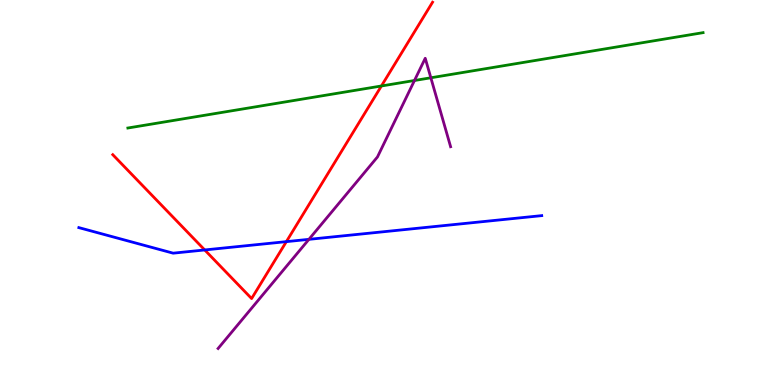[{'lines': ['blue', 'red'], 'intersections': [{'x': 2.64, 'y': 3.51}, {'x': 3.7, 'y': 3.72}]}, {'lines': ['green', 'red'], 'intersections': [{'x': 4.92, 'y': 7.77}]}, {'lines': ['purple', 'red'], 'intersections': []}, {'lines': ['blue', 'green'], 'intersections': []}, {'lines': ['blue', 'purple'], 'intersections': [{'x': 3.99, 'y': 3.78}]}, {'lines': ['green', 'purple'], 'intersections': [{'x': 5.35, 'y': 7.91}, {'x': 5.56, 'y': 7.98}]}]